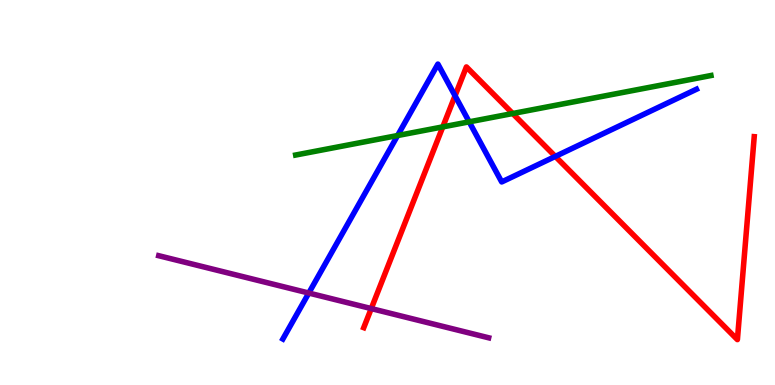[{'lines': ['blue', 'red'], 'intersections': [{'x': 5.87, 'y': 7.51}, {'x': 7.17, 'y': 5.94}]}, {'lines': ['green', 'red'], 'intersections': [{'x': 5.71, 'y': 6.7}, {'x': 6.62, 'y': 7.05}]}, {'lines': ['purple', 'red'], 'intersections': [{'x': 4.79, 'y': 1.98}]}, {'lines': ['blue', 'green'], 'intersections': [{'x': 5.13, 'y': 6.48}, {'x': 6.05, 'y': 6.84}]}, {'lines': ['blue', 'purple'], 'intersections': [{'x': 3.98, 'y': 2.39}]}, {'lines': ['green', 'purple'], 'intersections': []}]